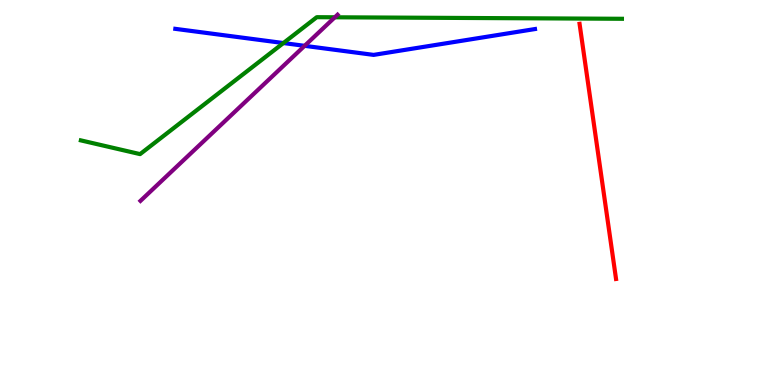[{'lines': ['blue', 'red'], 'intersections': []}, {'lines': ['green', 'red'], 'intersections': []}, {'lines': ['purple', 'red'], 'intersections': []}, {'lines': ['blue', 'green'], 'intersections': [{'x': 3.66, 'y': 8.88}]}, {'lines': ['blue', 'purple'], 'intersections': [{'x': 3.93, 'y': 8.81}]}, {'lines': ['green', 'purple'], 'intersections': [{'x': 4.32, 'y': 9.55}]}]